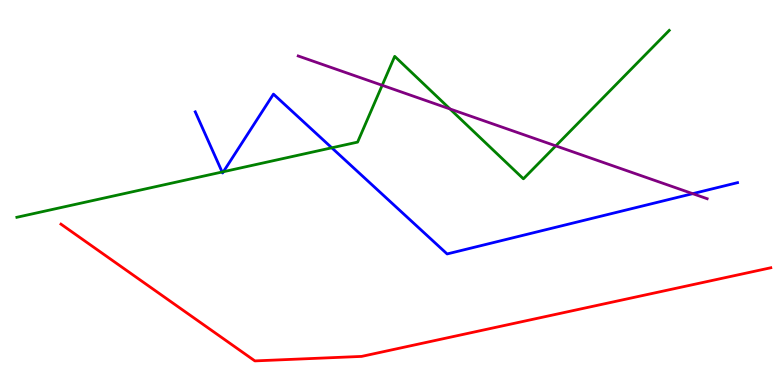[{'lines': ['blue', 'red'], 'intersections': []}, {'lines': ['green', 'red'], 'intersections': []}, {'lines': ['purple', 'red'], 'intersections': []}, {'lines': ['blue', 'green'], 'intersections': [{'x': 2.87, 'y': 5.53}, {'x': 2.88, 'y': 5.54}, {'x': 4.28, 'y': 6.16}]}, {'lines': ['blue', 'purple'], 'intersections': [{'x': 8.94, 'y': 4.97}]}, {'lines': ['green', 'purple'], 'intersections': [{'x': 4.93, 'y': 7.78}, {'x': 5.81, 'y': 7.17}, {'x': 7.17, 'y': 6.21}]}]